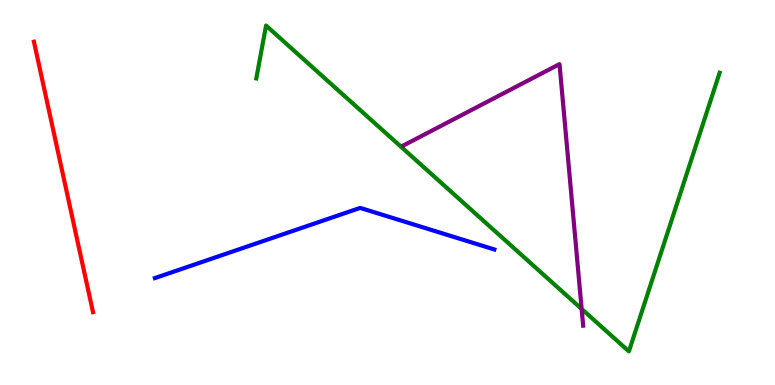[{'lines': ['blue', 'red'], 'intersections': []}, {'lines': ['green', 'red'], 'intersections': []}, {'lines': ['purple', 'red'], 'intersections': []}, {'lines': ['blue', 'green'], 'intersections': []}, {'lines': ['blue', 'purple'], 'intersections': []}, {'lines': ['green', 'purple'], 'intersections': [{'x': 7.51, 'y': 1.98}]}]